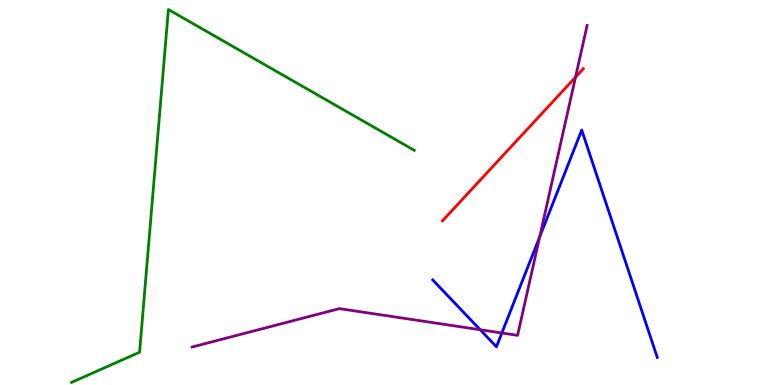[{'lines': ['blue', 'red'], 'intersections': []}, {'lines': ['green', 'red'], 'intersections': []}, {'lines': ['purple', 'red'], 'intersections': [{'x': 7.43, 'y': 8.0}]}, {'lines': ['blue', 'green'], 'intersections': []}, {'lines': ['blue', 'purple'], 'intersections': [{'x': 6.2, 'y': 1.44}, {'x': 6.48, 'y': 1.35}, {'x': 6.96, 'y': 3.85}]}, {'lines': ['green', 'purple'], 'intersections': []}]